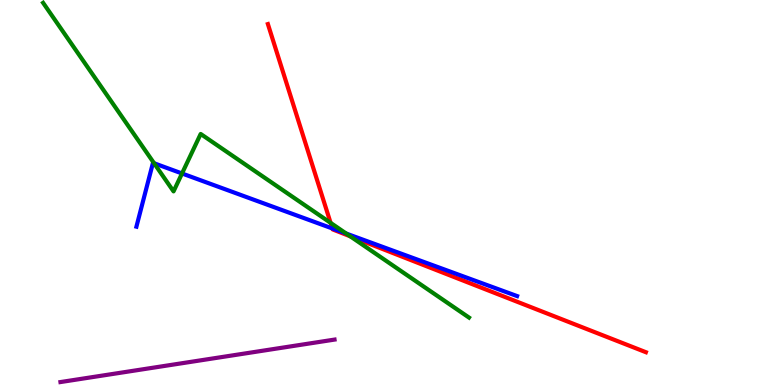[{'lines': ['blue', 'red'], 'intersections': [{'x': 4.29, 'y': 4.07}]}, {'lines': ['green', 'red'], 'intersections': [{'x': 4.27, 'y': 4.21}, {'x': 4.52, 'y': 3.86}]}, {'lines': ['purple', 'red'], 'intersections': []}, {'lines': ['blue', 'green'], 'intersections': [{'x': 1.99, 'y': 5.76}, {'x': 2.35, 'y': 5.49}, {'x': 4.47, 'y': 3.93}]}, {'lines': ['blue', 'purple'], 'intersections': []}, {'lines': ['green', 'purple'], 'intersections': []}]